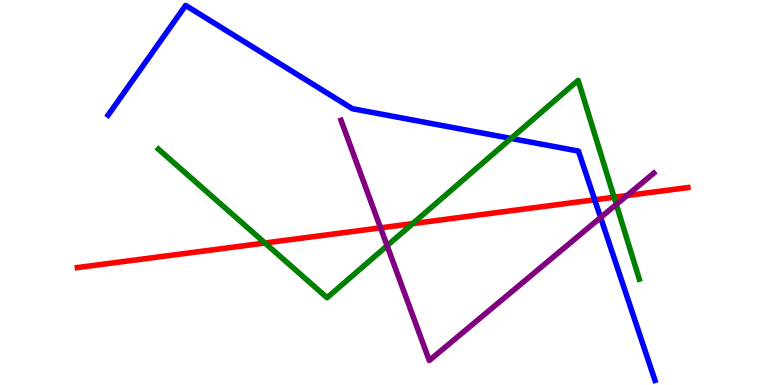[{'lines': ['blue', 'red'], 'intersections': [{'x': 7.67, 'y': 4.81}]}, {'lines': ['green', 'red'], 'intersections': [{'x': 3.42, 'y': 3.69}, {'x': 5.32, 'y': 4.19}, {'x': 7.92, 'y': 4.88}]}, {'lines': ['purple', 'red'], 'intersections': [{'x': 4.91, 'y': 4.08}, {'x': 8.09, 'y': 4.92}]}, {'lines': ['blue', 'green'], 'intersections': [{'x': 6.59, 'y': 6.4}]}, {'lines': ['blue', 'purple'], 'intersections': [{'x': 7.75, 'y': 4.35}]}, {'lines': ['green', 'purple'], 'intersections': [{'x': 5.0, 'y': 3.62}, {'x': 7.95, 'y': 4.69}]}]